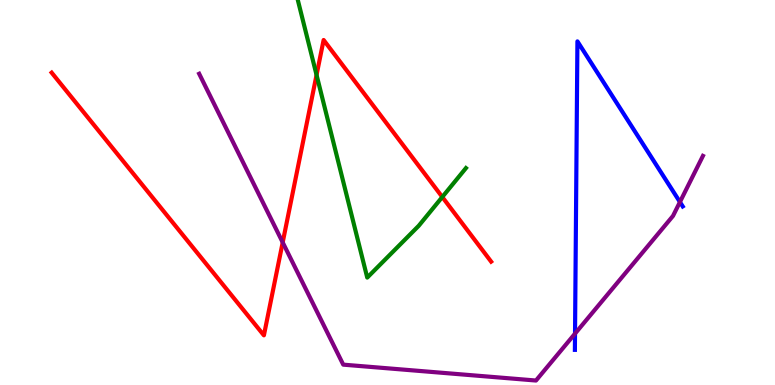[{'lines': ['blue', 'red'], 'intersections': []}, {'lines': ['green', 'red'], 'intersections': [{'x': 4.08, 'y': 8.05}, {'x': 5.71, 'y': 4.88}]}, {'lines': ['purple', 'red'], 'intersections': [{'x': 3.65, 'y': 3.7}]}, {'lines': ['blue', 'green'], 'intersections': []}, {'lines': ['blue', 'purple'], 'intersections': [{'x': 7.42, 'y': 1.33}, {'x': 8.77, 'y': 4.75}]}, {'lines': ['green', 'purple'], 'intersections': []}]